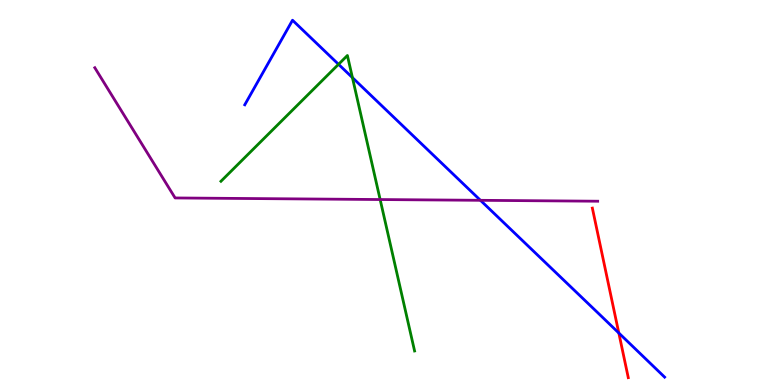[{'lines': ['blue', 'red'], 'intersections': [{'x': 7.98, 'y': 1.35}]}, {'lines': ['green', 'red'], 'intersections': []}, {'lines': ['purple', 'red'], 'intersections': []}, {'lines': ['blue', 'green'], 'intersections': [{'x': 4.37, 'y': 8.33}, {'x': 4.55, 'y': 7.98}]}, {'lines': ['blue', 'purple'], 'intersections': [{'x': 6.2, 'y': 4.8}]}, {'lines': ['green', 'purple'], 'intersections': [{'x': 4.91, 'y': 4.82}]}]